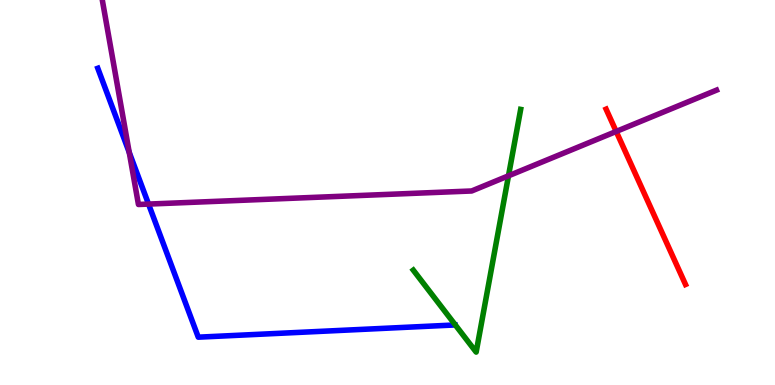[{'lines': ['blue', 'red'], 'intersections': []}, {'lines': ['green', 'red'], 'intersections': []}, {'lines': ['purple', 'red'], 'intersections': [{'x': 7.95, 'y': 6.59}]}, {'lines': ['blue', 'green'], 'intersections': []}, {'lines': ['blue', 'purple'], 'intersections': [{'x': 1.67, 'y': 6.04}, {'x': 1.92, 'y': 4.7}]}, {'lines': ['green', 'purple'], 'intersections': [{'x': 6.56, 'y': 5.43}]}]